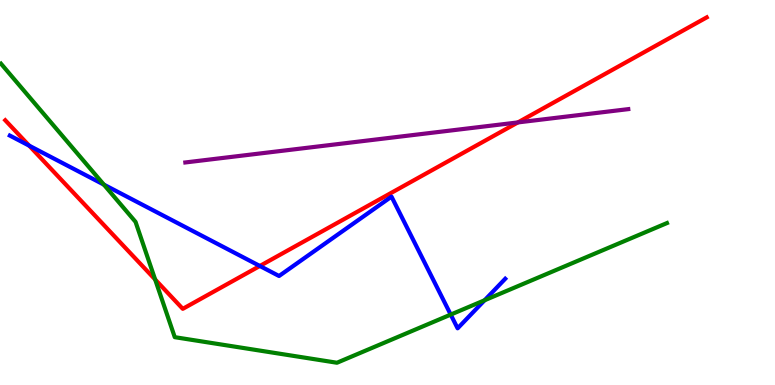[{'lines': ['blue', 'red'], 'intersections': [{'x': 0.376, 'y': 6.22}, {'x': 3.35, 'y': 3.09}]}, {'lines': ['green', 'red'], 'intersections': [{'x': 2.0, 'y': 2.74}]}, {'lines': ['purple', 'red'], 'intersections': [{'x': 6.68, 'y': 6.82}]}, {'lines': ['blue', 'green'], 'intersections': [{'x': 1.34, 'y': 5.21}, {'x': 5.82, 'y': 1.83}, {'x': 6.25, 'y': 2.2}]}, {'lines': ['blue', 'purple'], 'intersections': []}, {'lines': ['green', 'purple'], 'intersections': []}]